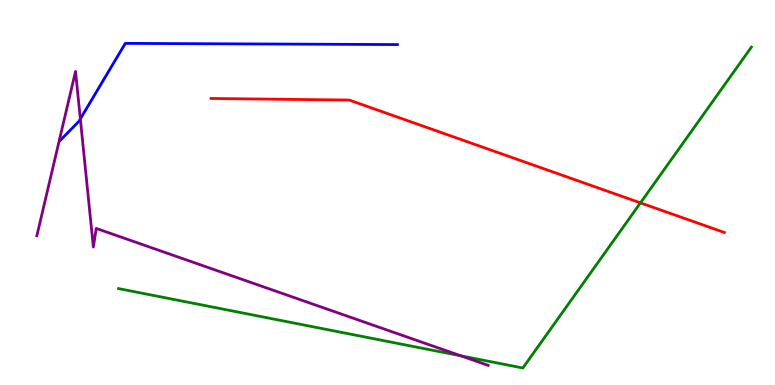[{'lines': ['blue', 'red'], 'intersections': []}, {'lines': ['green', 'red'], 'intersections': [{'x': 8.26, 'y': 4.73}]}, {'lines': ['purple', 'red'], 'intersections': []}, {'lines': ['blue', 'green'], 'intersections': []}, {'lines': ['blue', 'purple'], 'intersections': [{'x': 1.04, 'y': 6.91}]}, {'lines': ['green', 'purple'], 'intersections': [{'x': 5.95, 'y': 0.758}]}]